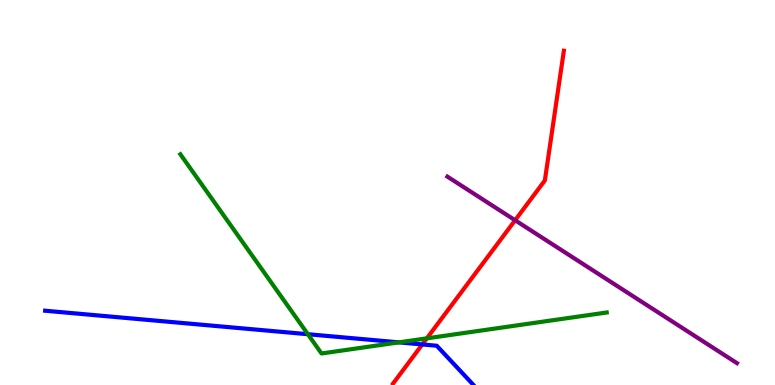[{'lines': ['blue', 'red'], 'intersections': [{'x': 5.45, 'y': 1.05}]}, {'lines': ['green', 'red'], 'intersections': [{'x': 5.51, 'y': 1.21}]}, {'lines': ['purple', 'red'], 'intersections': [{'x': 6.65, 'y': 4.28}]}, {'lines': ['blue', 'green'], 'intersections': [{'x': 3.97, 'y': 1.32}, {'x': 5.15, 'y': 1.11}]}, {'lines': ['blue', 'purple'], 'intersections': []}, {'lines': ['green', 'purple'], 'intersections': []}]